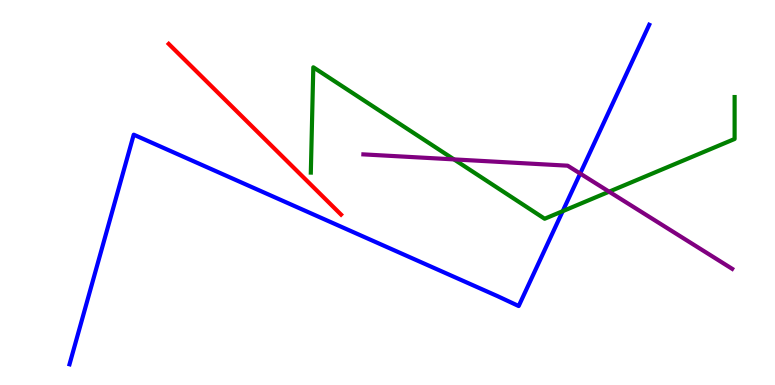[{'lines': ['blue', 'red'], 'intersections': []}, {'lines': ['green', 'red'], 'intersections': []}, {'lines': ['purple', 'red'], 'intersections': []}, {'lines': ['blue', 'green'], 'intersections': [{'x': 7.26, 'y': 4.52}]}, {'lines': ['blue', 'purple'], 'intersections': [{'x': 7.49, 'y': 5.49}]}, {'lines': ['green', 'purple'], 'intersections': [{'x': 5.86, 'y': 5.86}, {'x': 7.86, 'y': 5.02}]}]